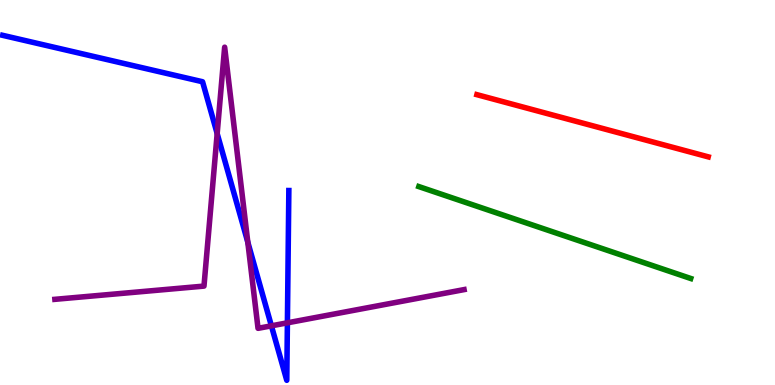[{'lines': ['blue', 'red'], 'intersections': []}, {'lines': ['green', 'red'], 'intersections': []}, {'lines': ['purple', 'red'], 'intersections': []}, {'lines': ['blue', 'green'], 'intersections': []}, {'lines': ['blue', 'purple'], 'intersections': [{'x': 2.8, 'y': 6.53}, {'x': 3.2, 'y': 3.71}, {'x': 3.5, 'y': 1.54}, {'x': 3.71, 'y': 1.62}]}, {'lines': ['green', 'purple'], 'intersections': []}]